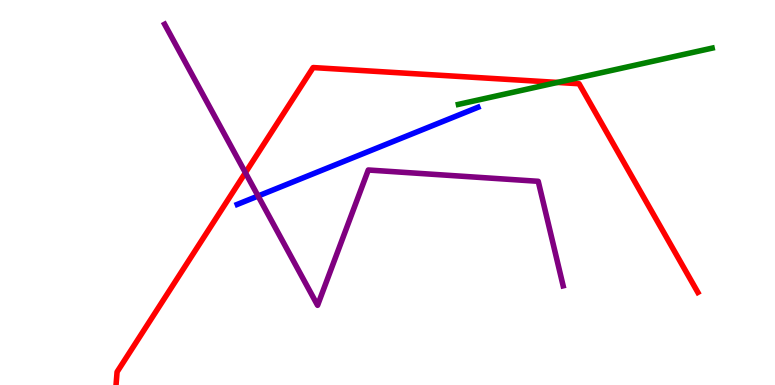[{'lines': ['blue', 'red'], 'intersections': []}, {'lines': ['green', 'red'], 'intersections': [{'x': 7.19, 'y': 7.86}]}, {'lines': ['purple', 'red'], 'intersections': [{'x': 3.17, 'y': 5.51}]}, {'lines': ['blue', 'green'], 'intersections': []}, {'lines': ['blue', 'purple'], 'intersections': [{'x': 3.33, 'y': 4.91}]}, {'lines': ['green', 'purple'], 'intersections': []}]